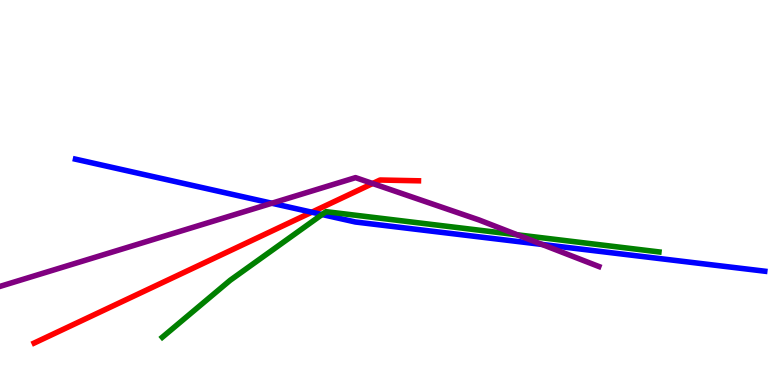[{'lines': ['blue', 'red'], 'intersections': [{'x': 4.02, 'y': 4.49}]}, {'lines': ['green', 'red'], 'intersections': []}, {'lines': ['purple', 'red'], 'intersections': [{'x': 4.81, 'y': 5.23}]}, {'lines': ['blue', 'green'], 'intersections': [{'x': 4.16, 'y': 4.43}]}, {'lines': ['blue', 'purple'], 'intersections': [{'x': 3.51, 'y': 4.72}, {'x': 6.99, 'y': 3.65}]}, {'lines': ['green', 'purple'], 'intersections': [{'x': 6.67, 'y': 3.9}]}]